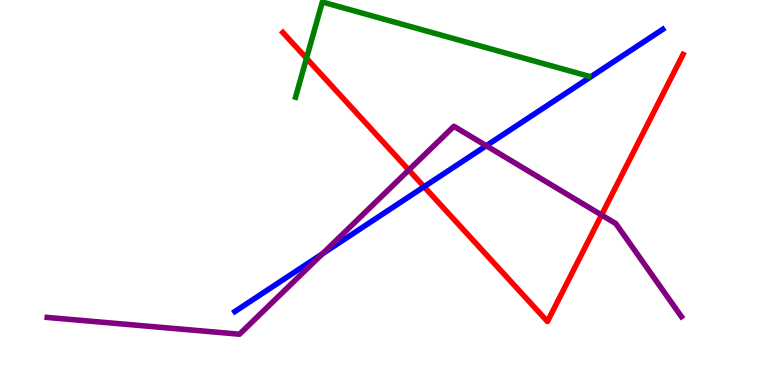[{'lines': ['blue', 'red'], 'intersections': [{'x': 5.47, 'y': 5.15}]}, {'lines': ['green', 'red'], 'intersections': [{'x': 3.95, 'y': 8.49}]}, {'lines': ['purple', 'red'], 'intersections': [{'x': 5.27, 'y': 5.58}, {'x': 7.76, 'y': 4.42}]}, {'lines': ['blue', 'green'], 'intersections': []}, {'lines': ['blue', 'purple'], 'intersections': [{'x': 4.16, 'y': 3.41}, {'x': 6.27, 'y': 6.21}]}, {'lines': ['green', 'purple'], 'intersections': []}]